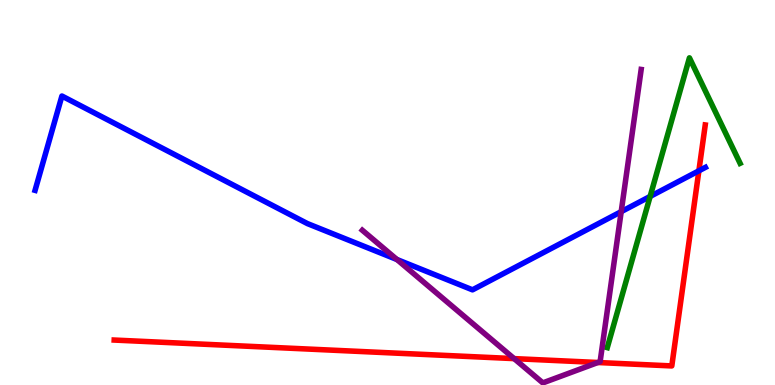[{'lines': ['blue', 'red'], 'intersections': [{'x': 9.02, 'y': 5.56}]}, {'lines': ['green', 'red'], 'intersections': []}, {'lines': ['purple', 'red'], 'intersections': [{'x': 6.63, 'y': 0.685}, {'x': 7.71, 'y': 0.584}]}, {'lines': ['blue', 'green'], 'intersections': [{'x': 8.39, 'y': 4.9}]}, {'lines': ['blue', 'purple'], 'intersections': [{'x': 5.12, 'y': 3.26}, {'x': 8.02, 'y': 4.5}]}, {'lines': ['green', 'purple'], 'intersections': []}]